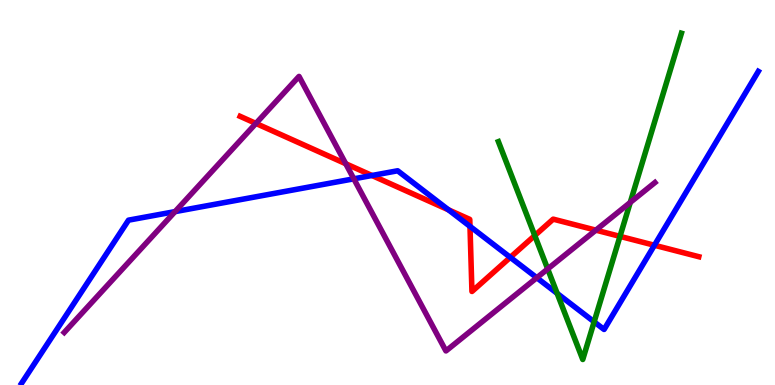[{'lines': ['blue', 'red'], 'intersections': [{'x': 4.8, 'y': 5.44}, {'x': 5.79, 'y': 4.55}, {'x': 6.06, 'y': 4.12}, {'x': 6.58, 'y': 3.32}, {'x': 8.44, 'y': 3.63}]}, {'lines': ['green', 'red'], 'intersections': [{'x': 6.9, 'y': 3.88}, {'x': 8.0, 'y': 3.86}]}, {'lines': ['purple', 'red'], 'intersections': [{'x': 3.3, 'y': 6.79}, {'x': 4.46, 'y': 5.75}, {'x': 7.69, 'y': 4.02}]}, {'lines': ['blue', 'green'], 'intersections': [{'x': 7.19, 'y': 2.38}, {'x': 7.67, 'y': 1.64}]}, {'lines': ['blue', 'purple'], 'intersections': [{'x': 2.26, 'y': 4.5}, {'x': 4.57, 'y': 5.36}, {'x': 6.93, 'y': 2.79}]}, {'lines': ['green', 'purple'], 'intersections': [{'x': 7.07, 'y': 3.01}, {'x': 8.13, 'y': 4.74}]}]